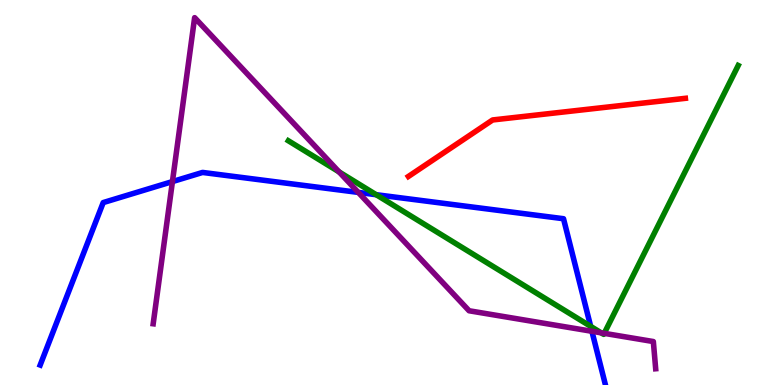[{'lines': ['blue', 'red'], 'intersections': []}, {'lines': ['green', 'red'], 'intersections': []}, {'lines': ['purple', 'red'], 'intersections': []}, {'lines': ['blue', 'green'], 'intersections': [{'x': 4.85, 'y': 4.94}, {'x': 7.62, 'y': 1.52}]}, {'lines': ['blue', 'purple'], 'intersections': [{'x': 2.22, 'y': 5.28}, {'x': 4.62, 'y': 5.0}, {'x': 7.64, 'y': 1.4}]}, {'lines': ['green', 'purple'], 'intersections': [{'x': 4.38, 'y': 5.53}, {'x': 7.76, 'y': 1.35}, {'x': 7.8, 'y': 1.34}]}]